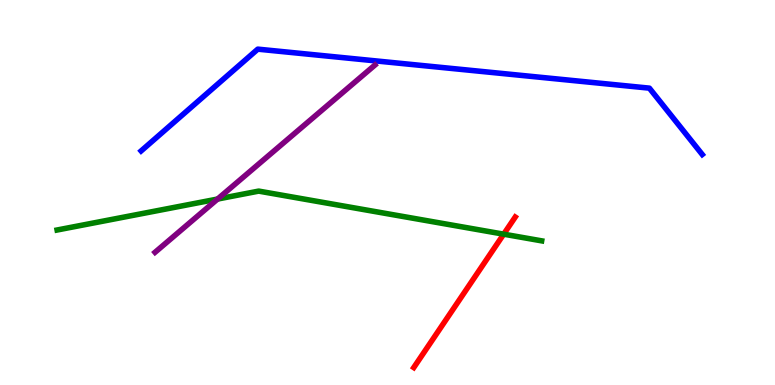[{'lines': ['blue', 'red'], 'intersections': []}, {'lines': ['green', 'red'], 'intersections': [{'x': 6.5, 'y': 3.92}]}, {'lines': ['purple', 'red'], 'intersections': []}, {'lines': ['blue', 'green'], 'intersections': []}, {'lines': ['blue', 'purple'], 'intersections': []}, {'lines': ['green', 'purple'], 'intersections': [{'x': 2.81, 'y': 4.83}]}]